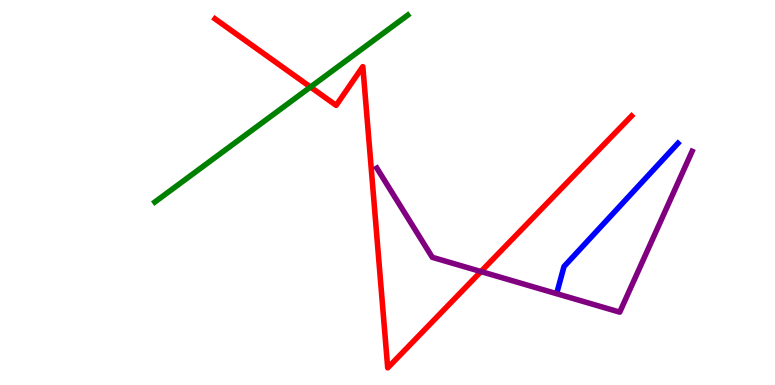[{'lines': ['blue', 'red'], 'intersections': []}, {'lines': ['green', 'red'], 'intersections': [{'x': 4.01, 'y': 7.74}]}, {'lines': ['purple', 'red'], 'intersections': [{'x': 6.21, 'y': 2.95}]}, {'lines': ['blue', 'green'], 'intersections': []}, {'lines': ['blue', 'purple'], 'intersections': []}, {'lines': ['green', 'purple'], 'intersections': []}]